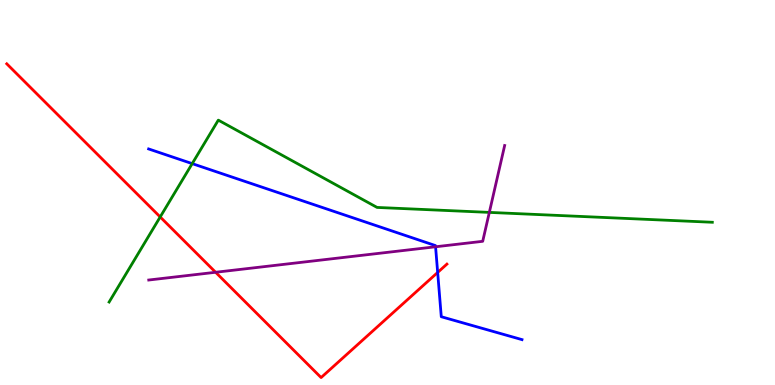[{'lines': ['blue', 'red'], 'intersections': [{'x': 5.65, 'y': 2.92}]}, {'lines': ['green', 'red'], 'intersections': [{'x': 2.07, 'y': 4.36}]}, {'lines': ['purple', 'red'], 'intersections': [{'x': 2.78, 'y': 2.93}]}, {'lines': ['blue', 'green'], 'intersections': [{'x': 2.48, 'y': 5.75}]}, {'lines': ['blue', 'purple'], 'intersections': [{'x': 5.62, 'y': 3.59}]}, {'lines': ['green', 'purple'], 'intersections': [{'x': 6.31, 'y': 4.48}]}]